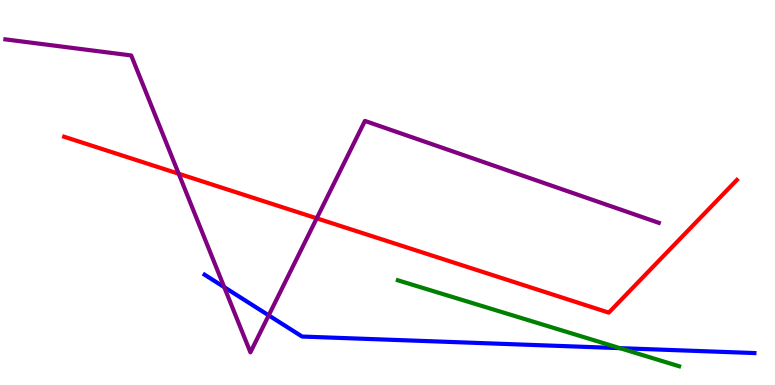[{'lines': ['blue', 'red'], 'intersections': []}, {'lines': ['green', 'red'], 'intersections': []}, {'lines': ['purple', 'red'], 'intersections': [{'x': 2.31, 'y': 5.49}, {'x': 4.09, 'y': 4.33}]}, {'lines': ['blue', 'green'], 'intersections': [{'x': 8.0, 'y': 0.957}]}, {'lines': ['blue', 'purple'], 'intersections': [{'x': 2.89, 'y': 2.54}, {'x': 3.47, 'y': 1.81}]}, {'lines': ['green', 'purple'], 'intersections': []}]